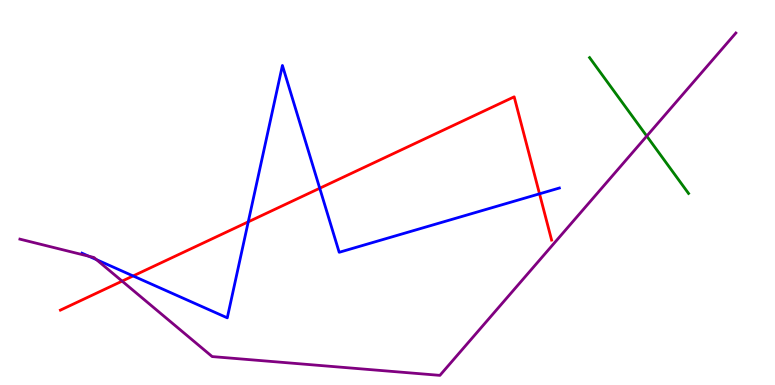[{'lines': ['blue', 'red'], 'intersections': [{'x': 1.72, 'y': 2.83}, {'x': 3.2, 'y': 4.24}, {'x': 4.13, 'y': 5.11}, {'x': 6.96, 'y': 4.97}]}, {'lines': ['green', 'red'], 'intersections': []}, {'lines': ['purple', 'red'], 'intersections': [{'x': 1.58, 'y': 2.7}]}, {'lines': ['blue', 'green'], 'intersections': []}, {'lines': ['blue', 'purple'], 'intersections': [{'x': 1.15, 'y': 3.34}, {'x': 1.24, 'y': 3.26}]}, {'lines': ['green', 'purple'], 'intersections': [{'x': 8.35, 'y': 6.47}]}]